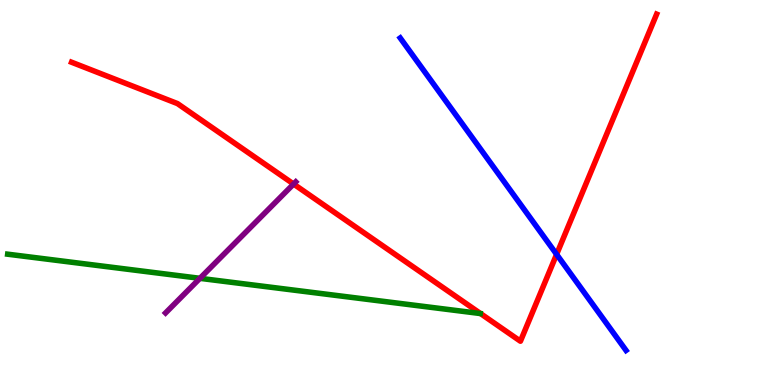[{'lines': ['blue', 'red'], 'intersections': [{'x': 7.18, 'y': 3.39}]}, {'lines': ['green', 'red'], 'intersections': []}, {'lines': ['purple', 'red'], 'intersections': [{'x': 3.79, 'y': 5.22}]}, {'lines': ['blue', 'green'], 'intersections': []}, {'lines': ['blue', 'purple'], 'intersections': []}, {'lines': ['green', 'purple'], 'intersections': [{'x': 2.58, 'y': 2.77}]}]